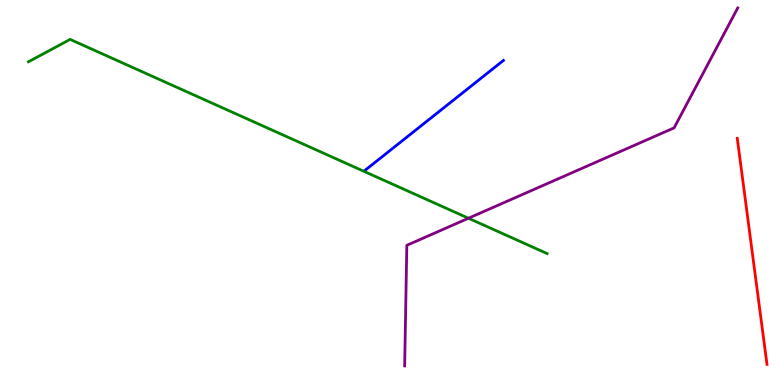[{'lines': ['blue', 'red'], 'intersections': []}, {'lines': ['green', 'red'], 'intersections': []}, {'lines': ['purple', 'red'], 'intersections': []}, {'lines': ['blue', 'green'], 'intersections': []}, {'lines': ['blue', 'purple'], 'intersections': []}, {'lines': ['green', 'purple'], 'intersections': [{'x': 6.04, 'y': 4.33}]}]